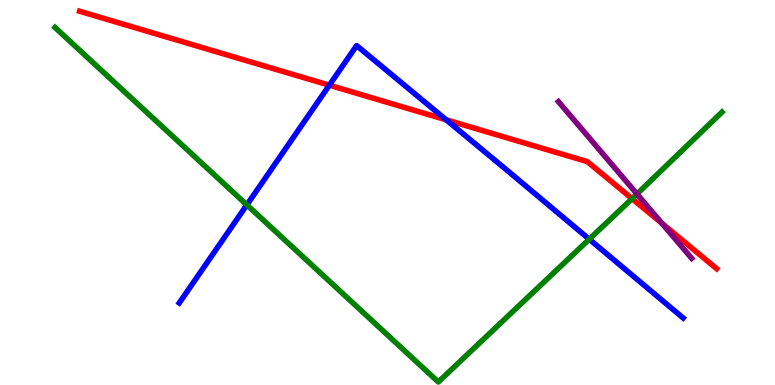[{'lines': ['blue', 'red'], 'intersections': [{'x': 4.25, 'y': 7.79}, {'x': 5.76, 'y': 6.89}]}, {'lines': ['green', 'red'], 'intersections': [{'x': 8.16, 'y': 4.84}]}, {'lines': ['purple', 'red'], 'intersections': [{'x': 8.54, 'y': 4.2}]}, {'lines': ['blue', 'green'], 'intersections': [{'x': 3.19, 'y': 4.68}, {'x': 7.6, 'y': 3.79}]}, {'lines': ['blue', 'purple'], 'intersections': []}, {'lines': ['green', 'purple'], 'intersections': [{'x': 8.22, 'y': 4.96}]}]